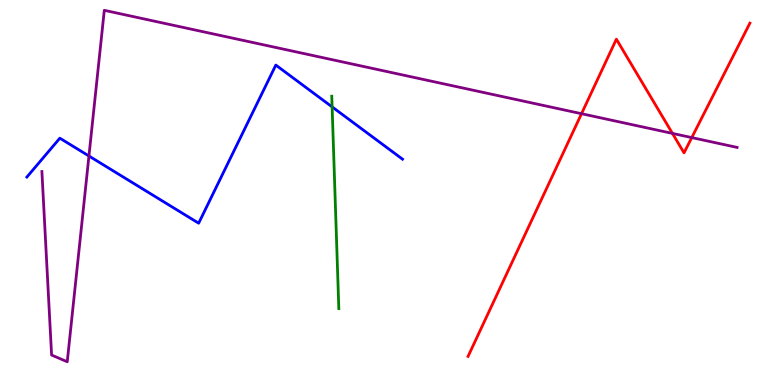[{'lines': ['blue', 'red'], 'intersections': []}, {'lines': ['green', 'red'], 'intersections': []}, {'lines': ['purple', 'red'], 'intersections': [{'x': 7.5, 'y': 7.05}, {'x': 8.68, 'y': 6.54}, {'x': 8.93, 'y': 6.43}]}, {'lines': ['blue', 'green'], 'intersections': [{'x': 4.29, 'y': 7.22}]}, {'lines': ['blue', 'purple'], 'intersections': [{'x': 1.15, 'y': 5.95}]}, {'lines': ['green', 'purple'], 'intersections': []}]